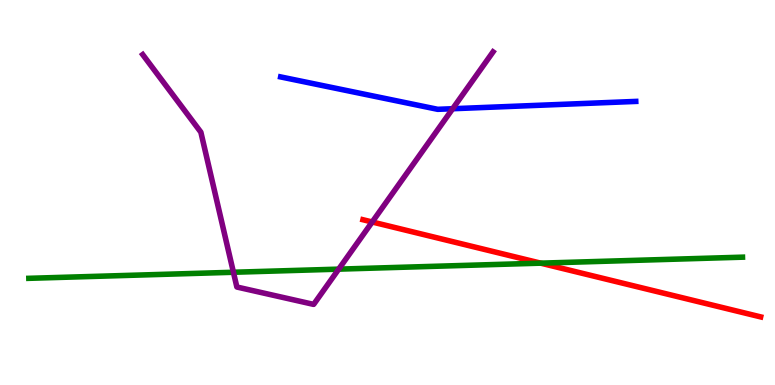[{'lines': ['blue', 'red'], 'intersections': []}, {'lines': ['green', 'red'], 'intersections': [{'x': 6.98, 'y': 3.16}]}, {'lines': ['purple', 'red'], 'intersections': [{'x': 4.8, 'y': 4.23}]}, {'lines': ['blue', 'green'], 'intersections': []}, {'lines': ['blue', 'purple'], 'intersections': [{'x': 5.84, 'y': 7.18}]}, {'lines': ['green', 'purple'], 'intersections': [{'x': 3.01, 'y': 2.93}, {'x': 4.37, 'y': 3.01}]}]